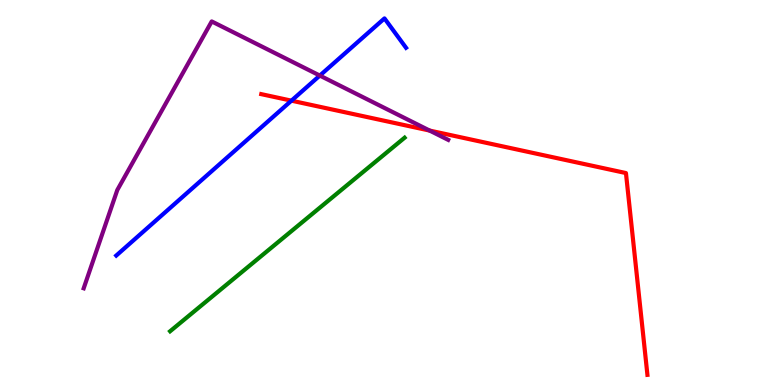[{'lines': ['blue', 'red'], 'intersections': [{'x': 3.76, 'y': 7.39}]}, {'lines': ['green', 'red'], 'intersections': []}, {'lines': ['purple', 'red'], 'intersections': [{'x': 5.54, 'y': 6.61}]}, {'lines': ['blue', 'green'], 'intersections': []}, {'lines': ['blue', 'purple'], 'intersections': [{'x': 4.13, 'y': 8.04}]}, {'lines': ['green', 'purple'], 'intersections': []}]